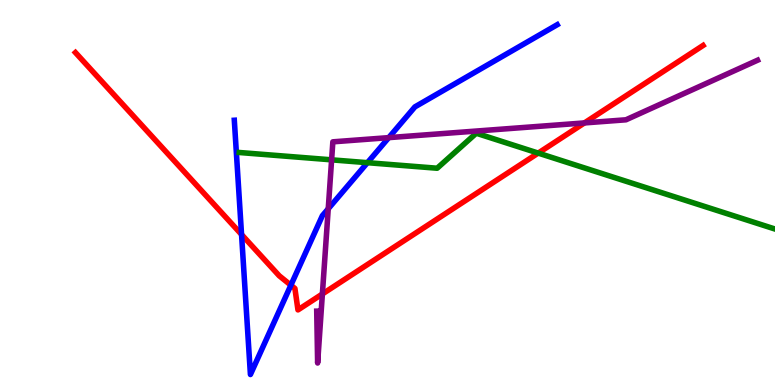[{'lines': ['blue', 'red'], 'intersections': [{'x': 3.12, 'y': 3.91}, {'x': 3.75, 'y': 2.59}]}, {'lines': ['green', 'red'], 'intersections': [{'x': 6.94, 'y': 6.02}]}, {'lines': ['purple', 'red'], 'intersections': [{'x': 4.16, 'y': 2.36}, {'x': 7.54, 'y': 6.81}]}, {'lines': ['blue', 'green'], 'intersections': [{'x': 4.74, 'y': 5.77}]}, {'lines': ['blue', 'purple'], 'intersections': [{'x': 4.24, 'y': 4.58}, {'x': 5.02, 'y': 6.43}]}, {'lines': ['green', 'purple'], 'intersections': [{'x': 4.28, 'y': 5.85}]}]